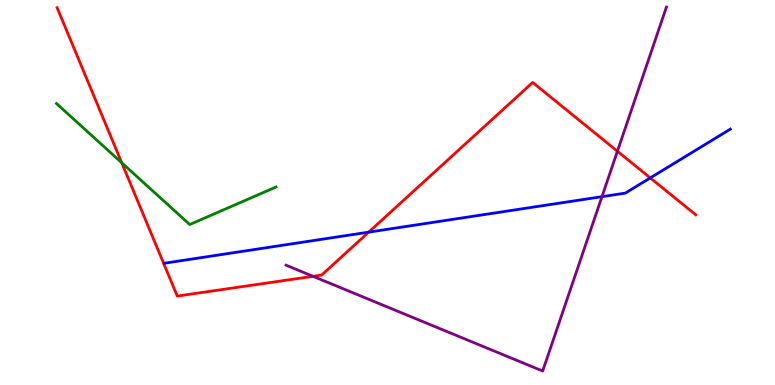[{'lines': ['blue', 'red'], 'intersections': [{'x': 4.76, 'y': 3.97}, {'x': 8.39, 'y': 5.38}]}, {'lines': ['green', 'red'], 'intersections': [{'x': 1.57, 'y': 5.77}]}, {'lines': ['purple', 'red'], 'intersections': [{'x': 4.04, 'y': 2.82}, {'x': 7.97, 'y': 6.07}]}, {'lines': ['blue', 'green'], 'intersections': []}, {'lines': ['blue', 'purple'], 'intersections': [{'x': 7.77, 'y': 4.89}]}, {'lines': ['green', 'purple'], 'intersections': []}]